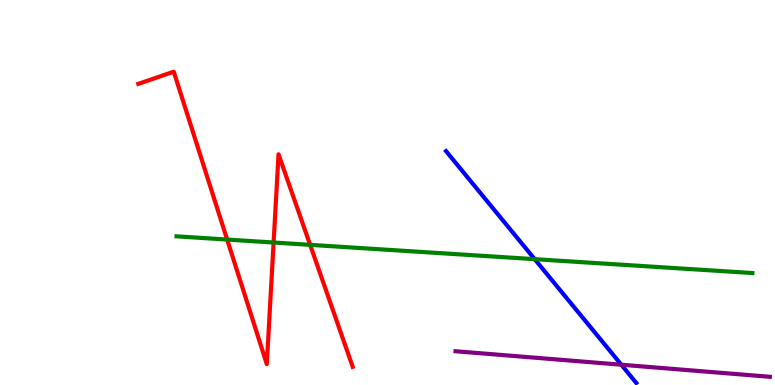[{'lines': ['blue', 'red'], 'intersections': []}, {'lines': ['green', 'red'], 'intersections': [{'x': 2.93, 'y': 3.78}, {'x': 3.53, 'y': 3.7}, {'x': 4.0, 'y': 3.64}]}, {'lines': ['purple', 'red'], 'intersections': []}, {'lines': ['blue', 'green'], 'intersections': [{'x': 6.9, 'y': 3.27}]}, {'lines': ['blue', 'purple'], 'intersections': [{'x': 8.02, 'y': 0.527}]}, {'lines': ['green', 'purple'], 'intersections': []}]